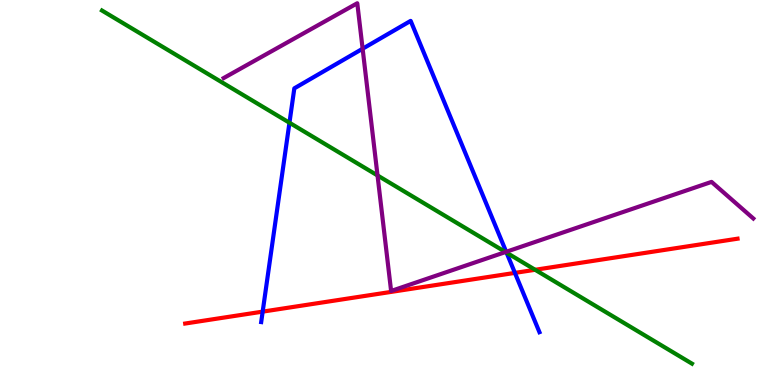[{'lines': ['blue', 'red'], 'intersections': [{'x': 3.39, 'y': 1.91}, {'x': 6.64, 'y': 2.91}]}, {'lines': ['green', 'red'], 'intersections': [{'x': 6.91, 'y': 2.99}]}, {'lines': ['purple', 'red'], 'intersections': []}, {'lines': ['blue', 'green'], 'intersections': [{'x': 3.73, 'y': 6.81}, {'x': 6.54, 'y': 3.44}]}, {'lines': ['blue', 'purple'], 'intersections': [{'x': 4.68, 'y': 8.73}, {'x': 6.53, 'y': 3.46}]}, {'lines': ['green', 'purple'], 'intersections': [{'x': 4.87, 'y': 5.44}, {'x': 6.52, 'y': 3.45}]}]